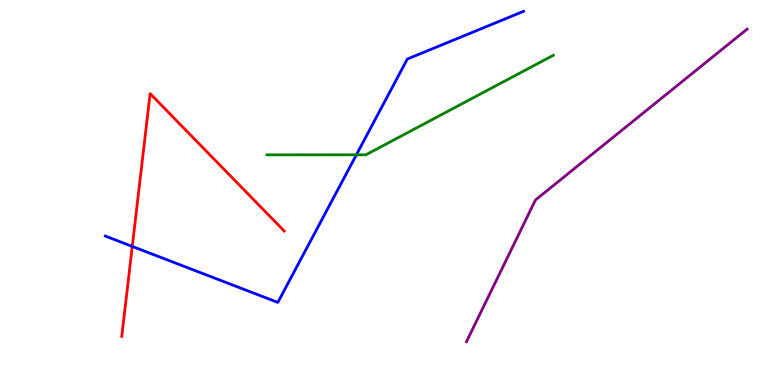[{'lines': ['blue', 'red'], 'intersections': [{'x': 1.71, 'y': 3.6}]}, {'lines': ['green', 'red'], 'intersections': []}, {'lines': ['purple', 'red'], 'intersections': []}, {'lines': ['blue', 'green'], 'intersections': [{'x': 4.6, 'y': 5.98}]}, {'lines': ['blue', 'purple'], 'intersections': []}, {'lines': ['green', 'purple'], 'intersections': []}]